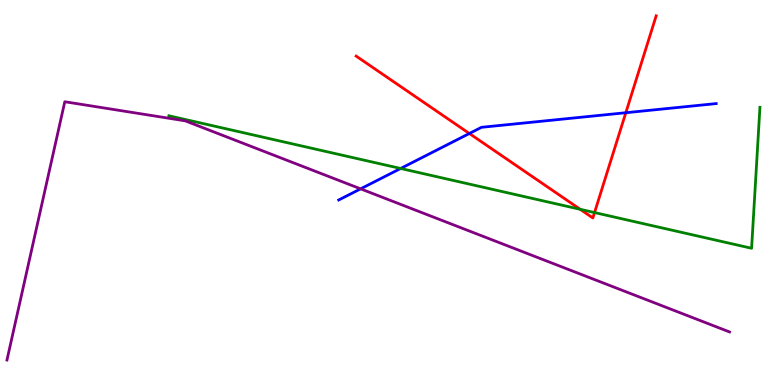[{'lines': ['blue', 'red'], 'intersections': [{'x': 6.06, 'y': 6.53}, {'x': 8.08, 'y': 7.07}]}, {'lines': ['green', 'red'], 'intersections': [{'x': 7.49, 'y': 4.56}, {'x': 7.67, 'y': 4.48}]}, {'lines': ['purple', 'red'], 'intersections': []}, {'lines': ['blue', 'green'], 'intersections': [{'x': 5.17, 'y': 5.62}]}, {'lines': ['blue', 'purple'], 'intersections': [{'x': 4.65, 'y': 5.09}]}, {'lines': ['green', 'purple'], 'intersections': []}]